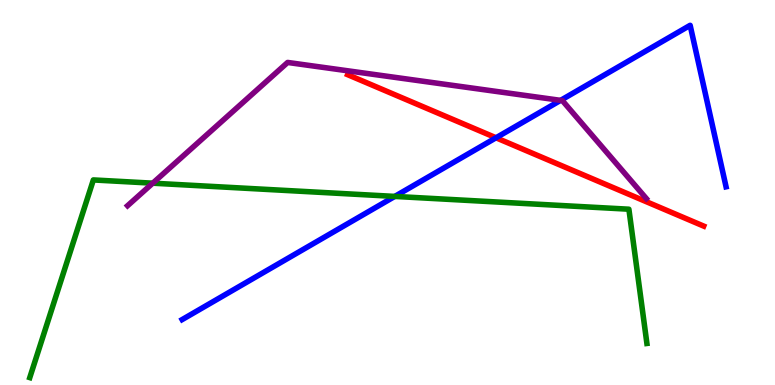[{'lines': ['blue', 'red'], 'intersections': [{'x': 6.4, 'y': 6.42}]}, {'lines': ['green', 'red'], 'intersections': []}, {'lines': ['purple', 'red'], 'intersections': []}, {'lines': ['blue', 'green'], 'intersections': [{'x': 5.09, 'y': 4.9}]}, {'lines': ['blue', 'purple'], 'intersections': [{'x': 7.23, 'y': 7.39}]}, {'lines': ['green', 'purple'], 'intersections': [{'x': 1.97, 'y': 5.24}]}]